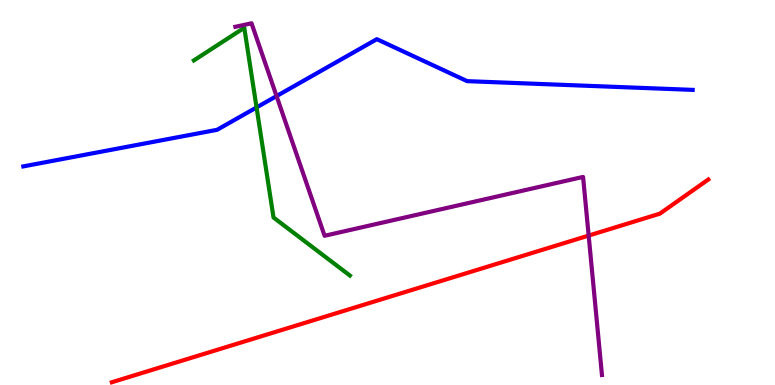[{'lines': ['blue', 'red'], 'intersections': []}, {'lines': ['green', 'red'], 'intersections': []}, {'lines': ['purple', 'red'], 'intersections': [{'x': 7.6, 'y': 3.88}]}, {'lines': ['blue', 'green'], 'intersections': [{'x': 3.31, 'y': 7.21}]}, {'lines': ['blue', 'purple'], 'intersections': [{'x': 3.57, 'y': 7.5}]}, {'lines': ['green', 'purple'], 'intersections': []}]